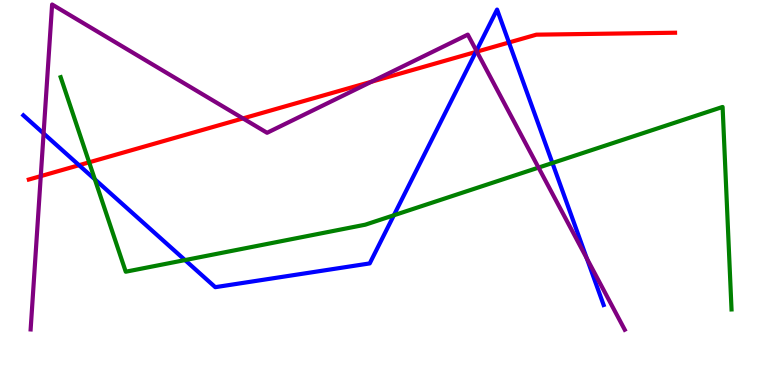[{'lines': ['blue', 'red'], 'intersections': [{'x': 1.02, 'y': 5.71}, {'x': 6.14, 'y': 8.65}, {'x': 6.57, 'y': 8.9}]}, {'lines': ['green', 'red'], 'intersections': [{'x': 1.15, 'y': 5.78}]}, {'lines': ['purple', 'red'], 'intersections': [{'x': 0.526, 'y': 5.43}, {'x': 3.14, 'y': 6.92}, {'x': 4.79, 'y': 7.88}, {'x': 6.15, 'y': 8.66}]}, {'lines': ['blue', 'green'], 'intersections': [{'x': 1.22, 'y': 5.34}, {'x': 2.39, 'y': 3.24}, {'x': 5.08, 'y': 4.41}, {'x': 7.13, 'y': 5.77}]}, {'lines': ['blue', 'purple'], 'intersections': [{'x': 0.562, 'y': 6.53}, {'x': 6.15, 'y': 8.68}, {'x': 7.57, 'y': 3.29}]}, {'lines': ['green', 'purple'], 'intersections': [{'x': 6.95, 'y': 5.65}]}]